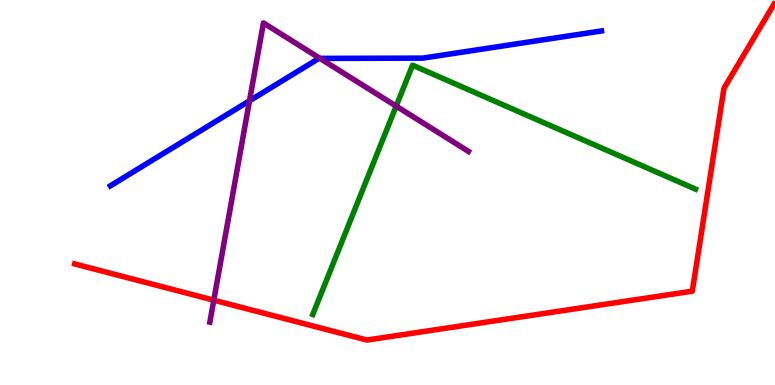[{'lines': ['blue', 'red'], 'intersections': []}, {'lines': ['green', 'red'], 'intersections': []}, {'lines': ['purple', 'red'], 'intersections': [{'x': 2.76, 'y': 2.2}]}, {'lines': ['blue', 'green'], 'intersections': []}, {'lines': ['blue', 'purple'], 'intersections': [{'x': 3.22, 'y': 7.38}, {'x': 4.13, 'y': 8.48}]}, {'lines': ['green', 'purple'], 'intersections': [{'x': 5.11, 'y': 7.24}]}]